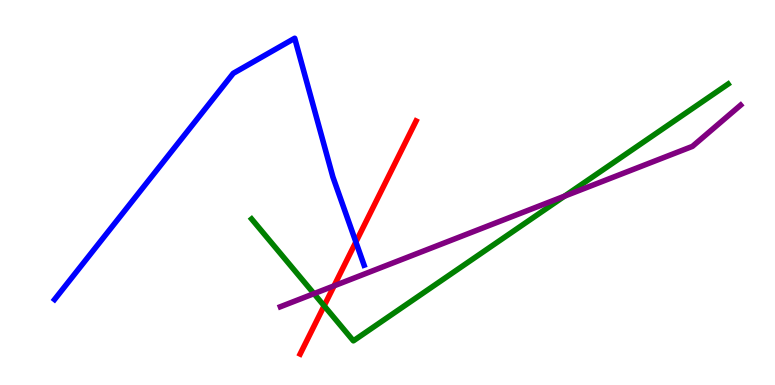[{'lines': ['blue', 'red'], 'intersections': [{'x': 4.59, 'y': 3.71}]}, {'lines': ['green', 'red'], 'intersections': [{'x': 4.18, 'y': 2.06}]}, {'lines': ['purple', 'red'], 'intersections': [{'x': 4.31, 'y': 2.58}]}, {'lines': ['blue', 'green'], 'intersections': []}, {'lines': ['blue', 'purple'], 'intersections': []}, {'lines': ['green', 'purple'], 'intersections': [{'x': 4.05, 'y': 2.37}, {'x': 7.28, 'y': 4.91}]}]